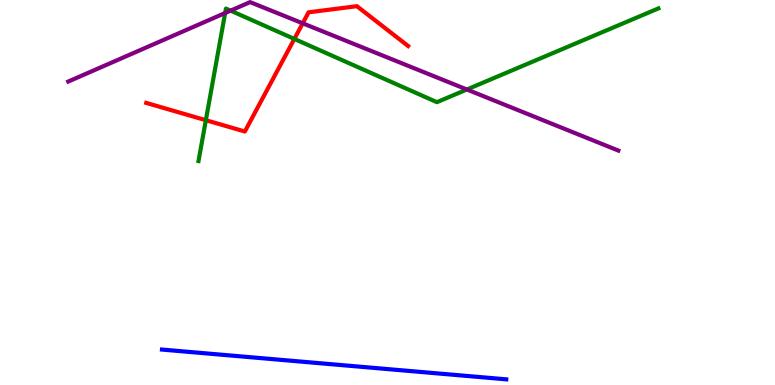[{'lines': ['blue', 'red'], 'intersections': []}, {'lines': ['green', 'red'], 'intersections': [{'x': 2.66, 'y': 6.88}, {'x': 3.8, 'y': 8.99}]}, {'lines': ['purple', 'red'], 'intersections': [{'x': 3.91, 'y': 9.39}]}, {'lines': ['blue', 'green'], 'intersections': []}, {'lines': ['blue', 'purple'], 'intersections': []}, {'lines': ['green', 'purple'], 'intersections': [{'x': 2.91, 'y': 9.66}, {'x': 2.98, 'y': 9.72}, {'x': 6.02, 'y': 7.68}]}]